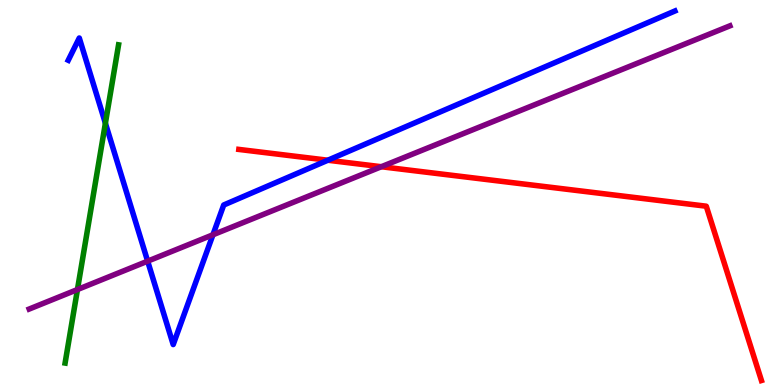[{'lines': ['blue', 'red'], 'intersections': [{'x': 4.23, 'y': 5.84}]}, {'lines': ['green', 'red'], 'intersections': []}, {'lines': ['purple', 'red'], 'intersections': [{'x': 4.92, 'y': 5.67}]}, {'lines': ['blue', 'green'], 'intersections': [{'x': 1.36, 'y': 6.8}]}, {'lines': ['blue', 'purple'], 'intersections': [{'x': 1.91, 'y': 3.22}, {'x': 2.75, 'y': 3.9}]}, {'lines': ['green', 'purple'], 'intersections': [{'x': 0.999, 'y': 2.48}]}]